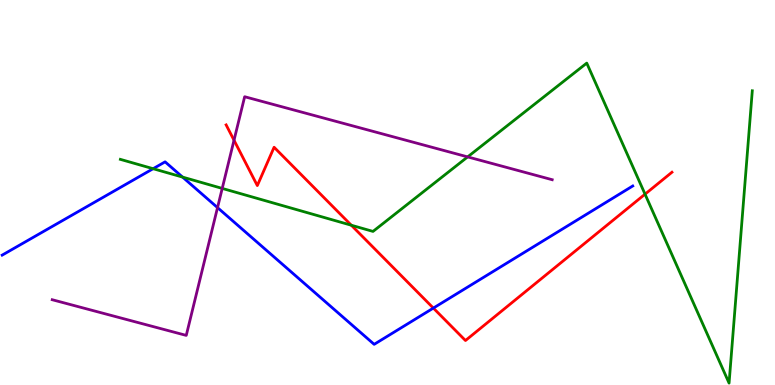[{'lines': ['blue', 'red'], 'intersections': [{'x': 5.59, 'y': 2.0}]}, {'lines': ['green', 'red'], 'intersections': [{'x': 4.53, 'y': 4.15}, {'x': 8.32, 'y': 4.96}]}, {'lines': ['purple', 'red'], 'intersections': [{'x': 3.02, 'y': 6.36}]}, {'lines': ['blue', 'green'], 'intersections': [{'x': 1.98, 'y': 5.62}, {'x': 2.36, 'y': 5.4}]}, {'lines': ['blue', 'purple'], 'intersections': [{'x': 2.81, 'y': 4.61}]}, {'lines': ['green', 'purple'], 'intersections': [{'x': 2.87, 'y': 5.11}, {'x': 6.03, 'y': 5.92}]}]